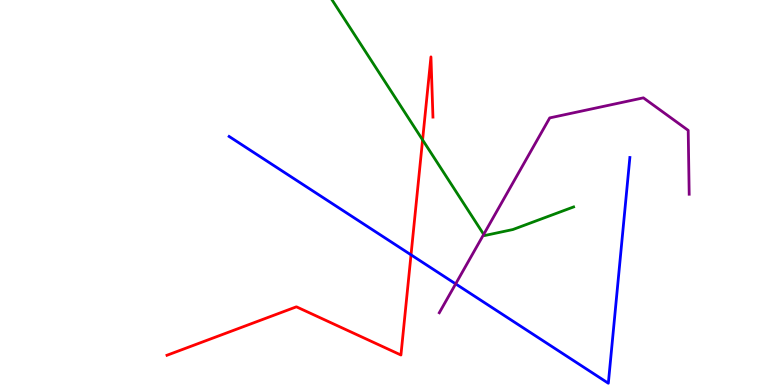[{'lines': ['blue', 'red'], 'intersections': [{'x': 5.3, 'y': 3.38}]}, {'lines': ['green', 'red'], 'intersections': [{'x': 5.45, 'y': 6.37}]}, {'lines': ['purple', 'red'], 'intersections': []}, {'lines': ['blue', 'green'], 'intersections': []}, {'lines': ['blue', 'purple'], 'intersections': [{'x': 5.88, 'y': 2.63}]}, {'lines': ['green', 'purple'], 'intersections': [{'x': 6.24, 'y': 3.91}]}]